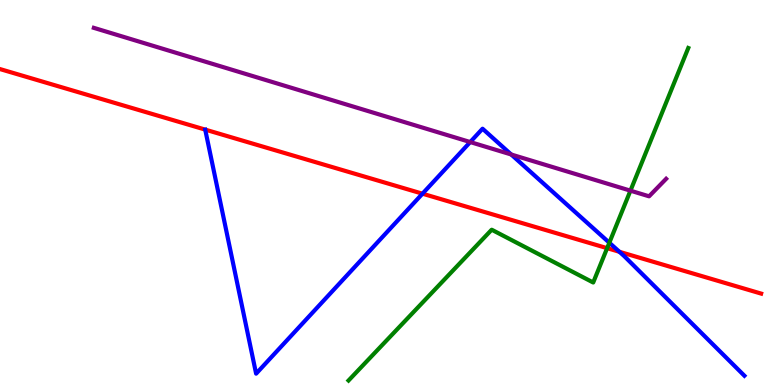[{'lines': ['blue', 'red'], 'intersections': [{'x': 5.45, 'y': 4.97}, {'x': 7.99, 'y': 3.46}]}, {'lines': ['green', 'red'], 'intersections': [{'x': 7.83, 'y': 3.55}]}, {'lines': ['purple', 'red'], 'intersections': []}, {'lines': ['blue', 'green'], 'intersections': [{'x': 7.86, 'y': 3.7}]}, {'lines': ['blue', 'purple'], 'intersections': [{'x': 6.07, 'y': 6.31}, {'x': 6.6, 'y': 5.99}]}, {'lines': ['green', 'purple'], 'intersections': [{'x': 8.13, 'y': 5.05}]}]